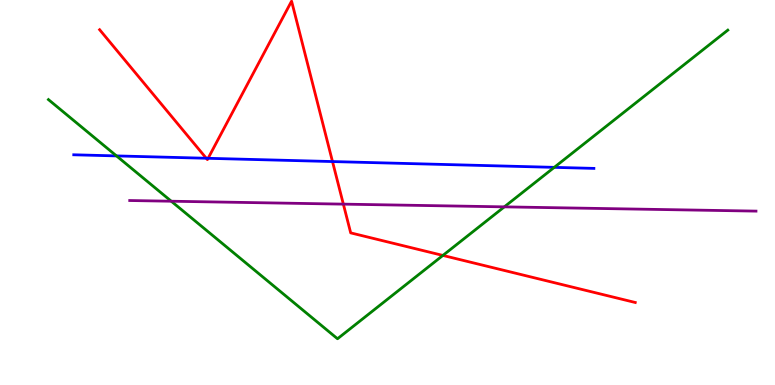[{'lines': ['blue', 'red'], 'intersections': [{'x': 2.66, 'y': 5.89}, {'x': 2.69, 'y': 5.89}, {'x': 4.29, 'y': 5.8}]}, {'lines': ['green', 'red'], 'intersections': [{'x': 5.71, 'y': 3.37}]}, {'lines': ['purple', 'red'], 'intersections': [{'x': 4.43, 'y': 4.7}]}, {'lines': ['blue', 'green'], 'intersections': [{'x': 1.5, 'y': 5.95}, {'x': 7.15, 'y': 5.65}]}, {'lines': ['blue', 'purple'], 'intersections': []}, {'lines': ['green', 'purple'], 'intersections': [{'x': 2.21, 'y': 4.77}, {'x': 6.51, 'y': 4.63}]}]